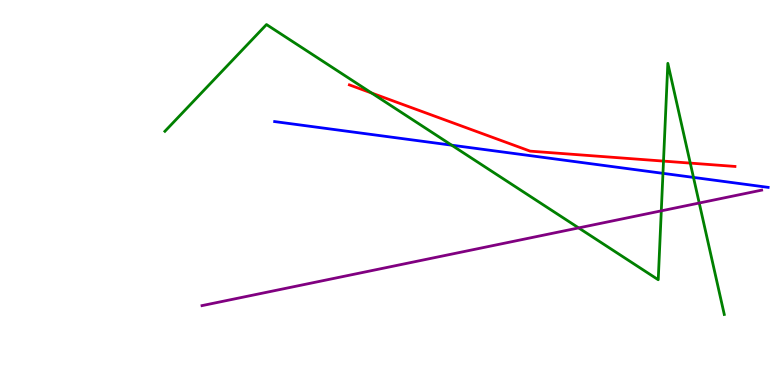[{'lines': ['blue', 'red'], 'intersections': []}, {'lines': ['green', 'red'], 'intersections': [{'x': 4.8, 'y': 7.58}, {'x': 8.56, 'y': 5.82}, {'x': 8.91, 'y': 5.76}]}, {'lines': ['purple', 'red'], 'intersections': []}, {'lines': ['blue', 'green'], 'intersections': [{'x': 5.83, 'y': 6.23}, {'x': 8.55, 'y': 5.5}, {'x': 8.95, 'y': 5.39}]}, {'lines': ['blue', 'purple'], 'intersections': []}, {'lines': ['green', 'purple'], 'intersections': [{'x': 7.47, 'y': 4.08}, {'x': 8.53, 'y': 4.52}, {'x': 9.02, 'y': 4.73}]}]